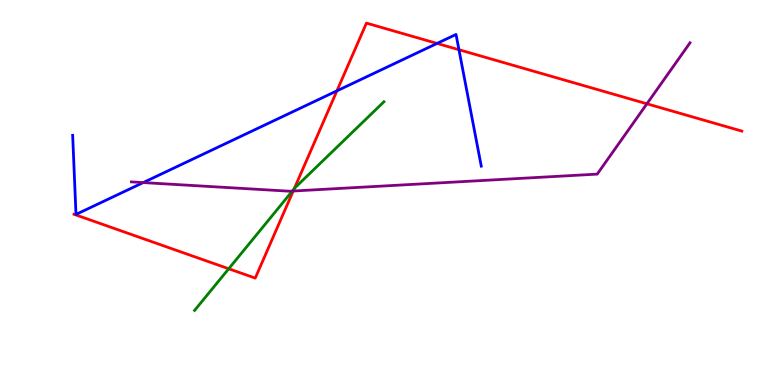[{'lines': ['blue', 'red'], 'intersections': [{'x': 4.35, 'y': 7.64}, {'x': 5.64, 'y': 8.87}, {'x': 5.92, 'y': 8.71}]}, {'lines': ['green', 'red'], 'intersections': [{'x': 2.95, 'y': 3.02}, {'x': 3.8, 'y': 5.1}]}, {'lines': ['purple', 'red'], 'intersections': [{'x': 3.78, 'y': 5.04}, {'x': 8.35, 'y': 7.3}]}, {'lines': ['blue', 'green'], 'intersections': []}, {'lines': ['blue', 'purple'], 'intersections': [{'x': 1.85, 'y': 5.26}]}, {'lines': ['green', 'purple'], 'intersections': [{'x': 3.77, 'y': 5.04}]}]